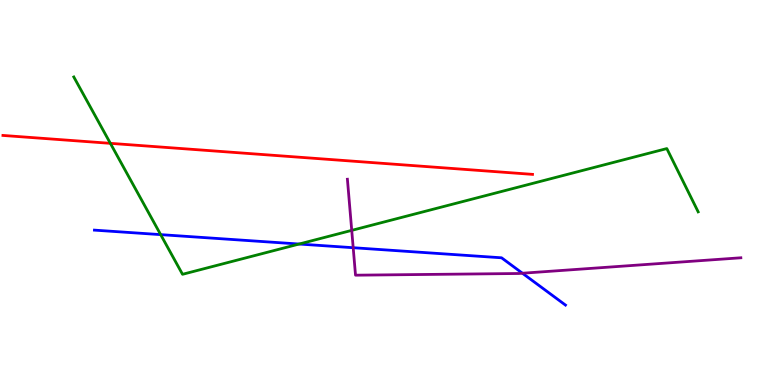[{'lines': ['blue', 'red'], 'intersections': []}, {'lines': ['green', 'red'], 'intersections': [{'x': 1.42, 'y': 6.28}]}, {'lines': ['purple', 'red'], 'intersections': []}, {'lines': ['blue', 'green'], 'intersections': [{'x': 2.07, 'y': 3.91}, {'x': 3.86, 'y': 3.66}]}, {'lines': ['blue', 'purple'], 'intersections': [{'x': 4.56, 'y': 3.57}, {'x': 6.74, 'y': 2.9}]}, {'lines': ['green', 'purple'], 'intersections': [{'x': 4.54, 'y': 4.02}]}]